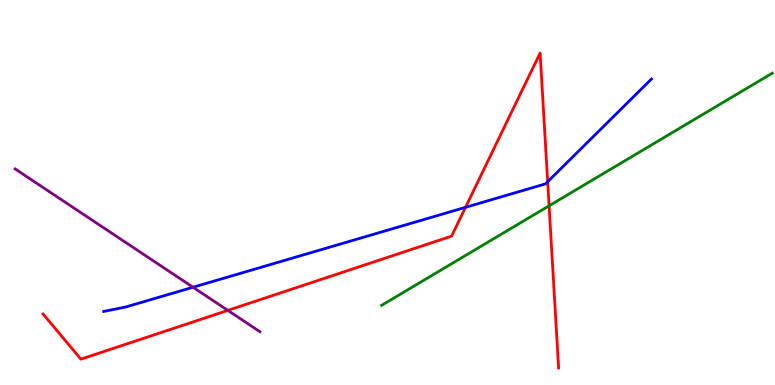[{'lines': ['blue', 'red'], 'intersections': [{'x': 6.01, 'y': 4.61}, {'x': 7.07, 'y': 5.28}]}, {'lines': ['green', 'red'], 'intersections': [{'x': 7.08, 'y': 4.65}]}, {'lines': ['purple', 'red'], 'intersections': [{'x': 2.94, 'y': 1.94}]}, {'lines': ['blue', 'green'], 'intersections': []}, {'lines': ['blue', 'purple'], 'intersections': [{'x': 2.49, 'y': 2.54}]}, {'lines': ['green', 'purple'], 'intersections': []}]